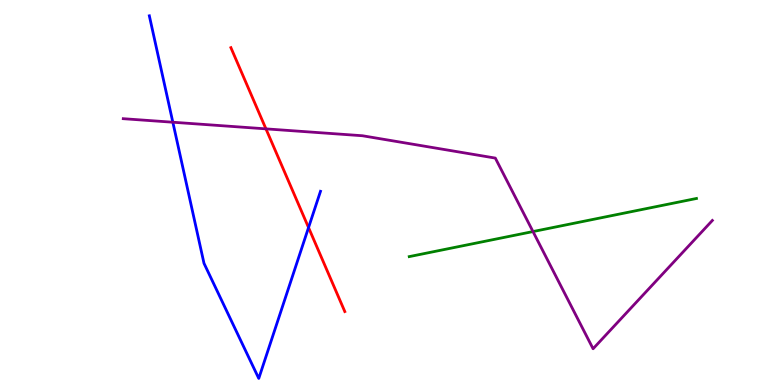[{'lines': ['blue', 'red'], 'intersections': [{'x': 3.98, 'y': 4.09}]}, {'lines': ['green', 'red'], 'intersections': []}, {'lines': ['purple', 'red'], 'intersections': [{'x': 3.43, 'y': 6.65}]}, {'lines': ['blue', 'green'], 'intersections': []}, {'lines': ['blue', 'purple'], 'intersections': [{'x': 2.23, 'y': 6.83}]}, {'lines': ['green', 'purple'], 'intersections': [{'x': 6.88, 'y': 3.99}]}]